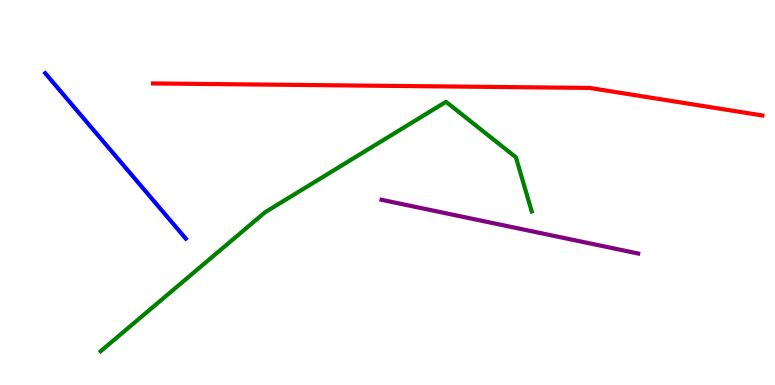[{'lines': ['blue', 'red'], 'intersections': []}, {'lines': ['green', 'red'], 'intersections': []}, {'lines': ['purple', 'red'], 'intersections': []}, {'lines': ['blue', 'green'], 'intersections': []}, {'lines': ['blue', 'purple'], 'intersections': []}, {'lines': ['green', 'purple'], 'intersections': []}]